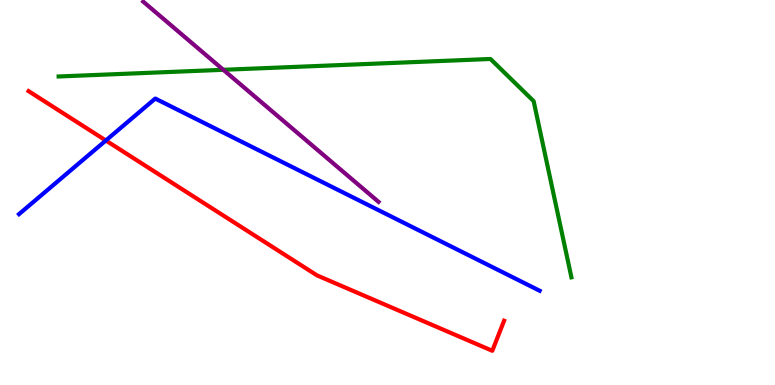[{'lines': ['blue', 'red'], 'intersections': [{'x': 1.37, 'y': 6.35}]}, {'lines': ['green', 'red'], 'intersections': []}, {'lines': ['purple', 'red'], 'intersections': []}, {'lines': ['blue', 'green'], 'intersections': []}, {'lines': ['blue', 'purple'], 'intersections': []}, {'lines': ['green', 'purple'], 'intersections': [{'x': 2.88, 'y': 8.19}]}]